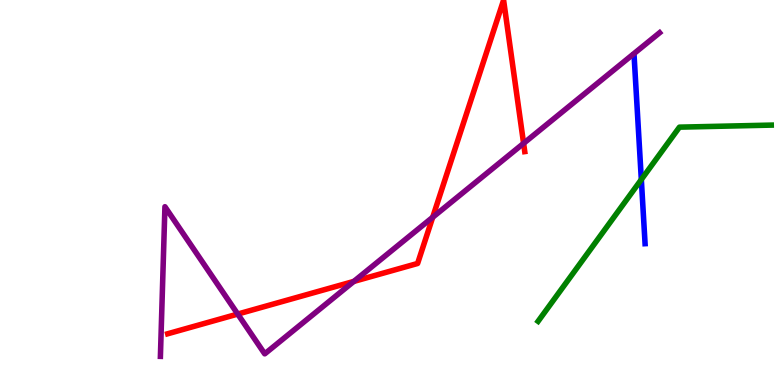[{'lines': ['blue', 'red'], 'intersections': []}, {'lines': ['green', 'red'], 'intersections': []}, {'lines': ['purple', 'red'], 'intersections': [{'x': 3.07, 'y': 1.84}, {'x': 4.57, 'y': 2.69}, {'x': 5.58, 'y': 4.36}, {'x': 6.76, 'y': 6.28}]}, {'lines': ['blue', 'green'], 'intersections': [{'x': 8.28, 'y': 5.34}]}, {'lines': ['blue', 'purple'], 'intersections': []}, {'lines': ['green', 'purple'], 'intersections': []}]